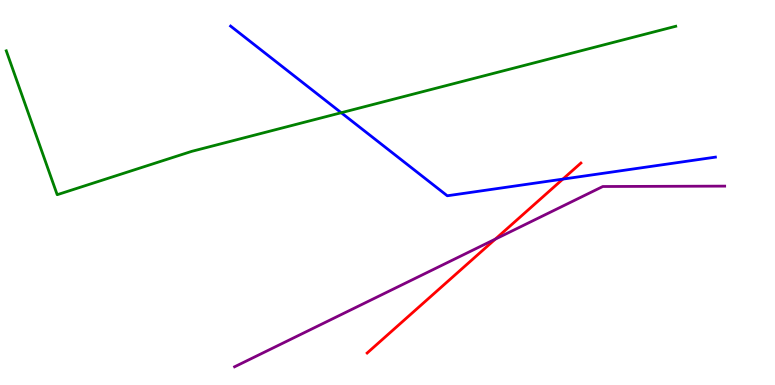[{'lines': ['blue', 'red'], 'intersections': [{'x': 7.26, 'y': 5.35}]}, {'lines': ['green', 'red'], 'intersections': []}, {'lines': ['purple', 'red'], 'intersections': [{'x': 6.39, 'y': 3.79}]}, {'lines': ['blue', 'green'], 'intersections': [{'x': 4.4, 'y': 7.07}]}, {'lines': ['blue', 'purple'], 'intersections': []}, {'lines': ['green', 'purple'], 'intersections': []}]